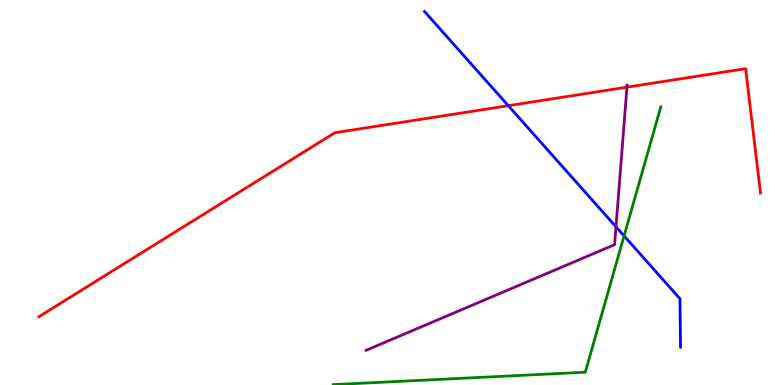[{'lines': ['blue', 'red'], 'intersections': [{'x': 6.56, 'y': 7.25}]}, {'lines': ['green', 'red'], 'intersections': []}, {'lines': ['purple', 'red'], 'intersections': [{'x': 8.09, 'y': 7.74}]}, {'lines': ['blue', 'green'], 'intersections': [{'x': 8.05, 'y': 3.87}]}, {'lines': ['blue', 'purple'], 'intersections': [{'x': 7.95, 'y': 4.11}]}, {'lines': ['green', 'purple'], 'intersections': []}]